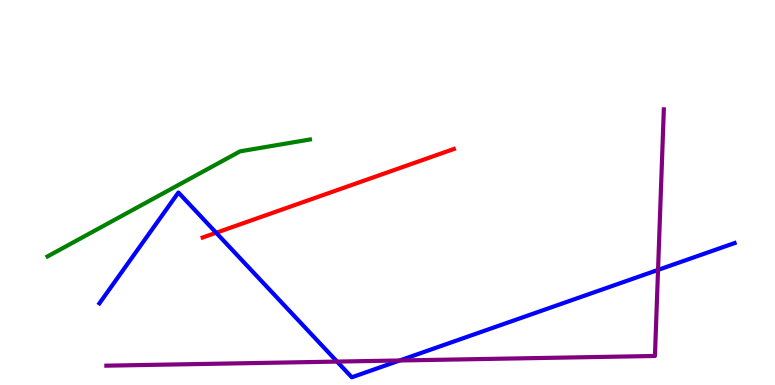[{'lines': ['blue', 'red'], 'intersections': [{'x': 2.79, 'y': 3.95}]}, {'lines': ['green', 'red'], 'intersections': []}, {'lines': ['purple', 'red'], 'intersections': []}, {'lines': ['blue', 'green'], 'intersections': []}, {'lines': ['blue', 'purple'], 'intersections': [{'x': 4.35, 'y': 0.608}, {'x': 5.16, 'y': 0.637}, {'x': 8.49, 'y': 2.99}]}, {'lines': ['green', 'purple'], 'intersections': []}]